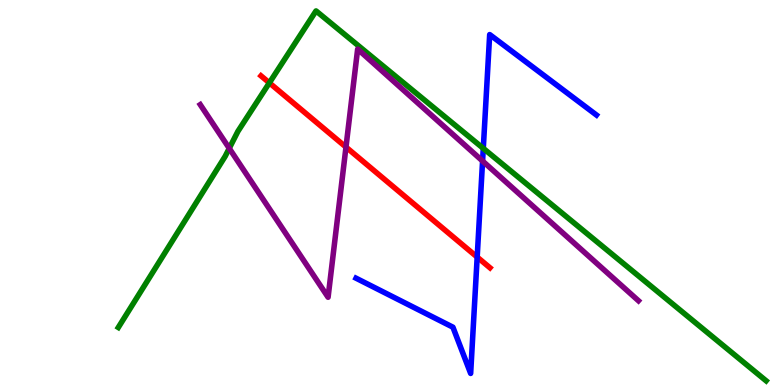[{'lines': ['blue', 'red'], 'intersections': [{'x': 6.16, 'y': 3.32}]}, {'lines': ['green', 'red'], 'intersections': [{'x': 3.48, 'y': 7.85}]}, {'lines': ['purple', 'red'], 'intersections': [{'x': 4.46, 'y': 6.18}]}, {'lines': ['blue', 'green'], 'intersections': [{'x': 6.24, 'y': 6.15}]}, {'lines': ['blue', 'purple'], 'intersections': [{'x': 6.23, 'y': 5.82}]}, {'lines': ['green', 'purple'], 'intersections': [{'x': 2.96, 'y': 6.15}]}]